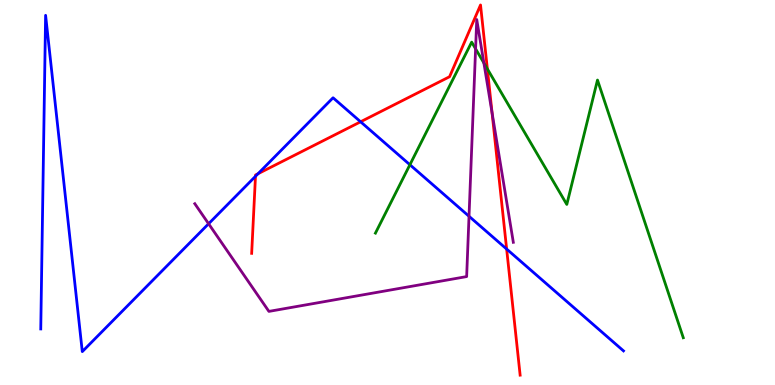[{'lines': ['blue', 'red'], 'intersections': [{'x': 3.3, 'y': 5.42}, {'x': 3.33, 'y': 5.49}, {'x': 4.65, 'y': 6.84}, {'x': 6.54, 'y': 3.53}]}, {'lines': ['green', 'red'], 'intersections': [{'x': 6.29, 'y': 8.21}]}, {'lines': ['purple', 'red'], 'intersections': [{'x': 6.35, 'y': 7.07}]}, {'lines': ['blue', 'green'], 'intersections': [{'x': 5.29, 'y': 5.72}]}, {'lines': ['blue', 'purple'], 'intersections': [{'x': 2.69, 'y': 4.19}, {'x': 6.05, 'y': 4.38}]}, {'lines': ['green', 'purple'], 'intersections': [{'x': 6.14, 'y': 8.73}, {'x': 6.24, 'y': 8.37}]}]